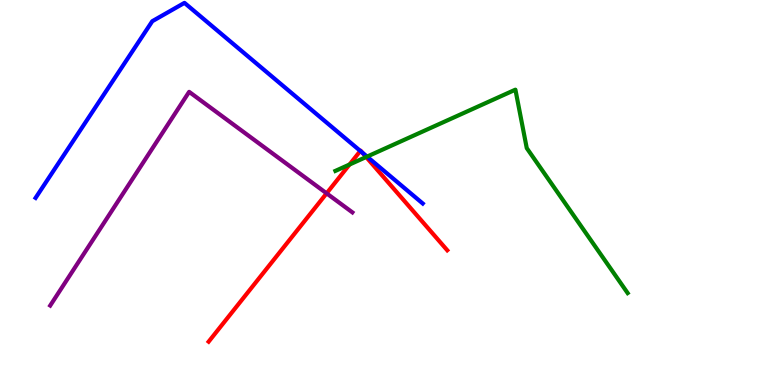[{'lines': ['blue', 'red'], 'intersections': [{'x': 4.65, 'y': 6.08}, {'x': 4.67, 'y': 6.04}]}, {'lines': ['green', 'red'], 'intersections': [{'x': 4.51, 'y': 5.73}, {'x': 4.72, 'y': 5.92}]}, {'lines': ['purple', 'red'], 'intersections': [{'x': 4.21, 'y': 4.98}]}, {'lines': ['blue', 'green'], 'intersections': [{'x': 4.74, 'y': 5.93}]}, {'lines': ['blue', 'purple'], 'intersections': []}, {'lines': ['green', 'purple'], 'intersections': []}]